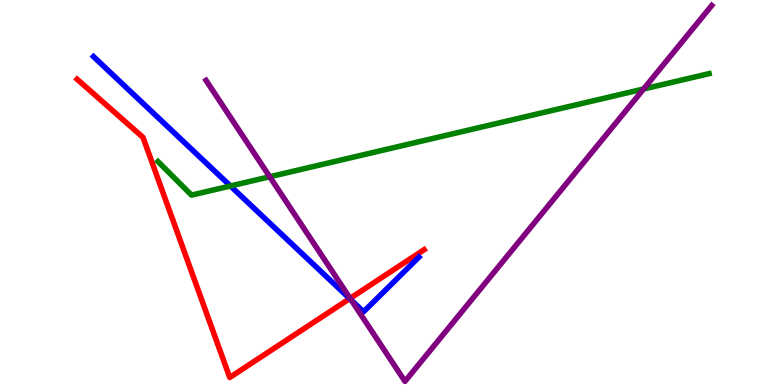[{'lines': ['blue', 'red'], 'intersections': [{'x': 4.51, 'y': 2.24}]}, {'lines': ['green', 'red'], 'intersections': []}, {'lines': ['purple', 'red'], 'intersections': [{'x': 4.52, 'y': 2.25}]}, {'lines': ['blue', 'green'], 'intersections': [{'x': 2.97, 'y': 5.17}]}, {'lines': ['blue', 'purple'], 'intersections': [{'x': 4.53, 'y': 2.2}]}, {'lines': ['green', 'purple'], 'intersections': [{'x': 3.48, 'y': 5.41}, {'x': 8.3, 'y': 7.69}]}]